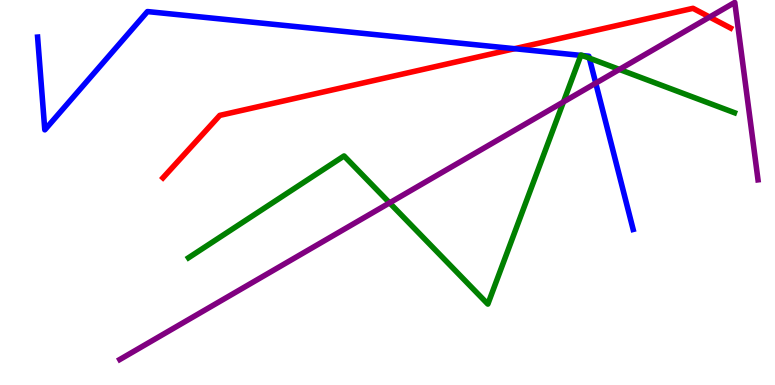[{'lines': ['blue', 'red'], 'intersections': [{'x': 6.64, 'y': 8.74}]}, {'lines': ['green', 'red'], 'intersections': []}, {'lines': ['purple', 'red'], 'intersections': [{'x': 9.16, 'y': 9.56}]}, {'lines': ['blue', 'green'], 'intersections': [{'x': 7.49, 'y': 8.56}, {'x': 7.52, 'y': 8.56}, {'x': 7.6, 'y': 8.49}]}, {'lines': ['blue', 'purple'], 'intersections': [{'x': 7.69, 'y': 7.84}]}, {'lines': ['green', 'purple'], 'intersections': [{'x': 5.03, 'y': 4.73}, {'x': 7.27, 'y': 7.35}, {'x': 7.99, 'y': 8.2}]}]